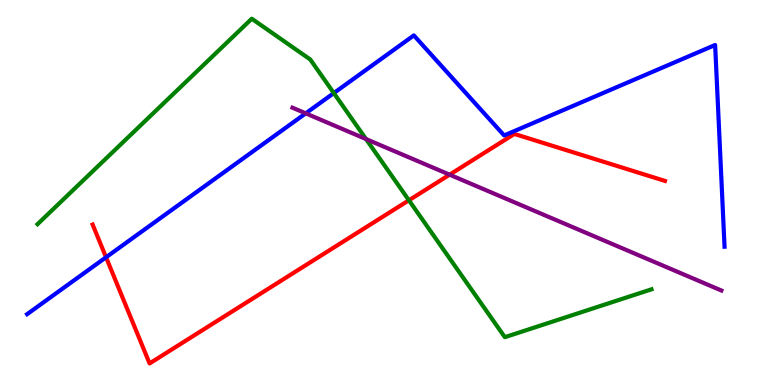[{'lines': ['blue', 'red'], 'intersections': [{'x': 1.37, 'y': 3.32}]}, {'lines': ['green', 'red'], 'intersections': [{'x': 5.28, 'y': 4.8}]}, {'lines': ['purple', 'red'], 'intersections': [{'x': 5.8, 'y': 5.46}]}, {'lines': ['blue', 'green'], 'intersections': [{'x': 4.31, 'y': 7.58}]}, {'lines': ['blue', 'purple'], 'intersections': [{'x': 3.94, 'y': 7.06}]}, {'lines': ['green', 'purple'], 'intersections': [{'x': 4.72, 'y': 6.39}]}]